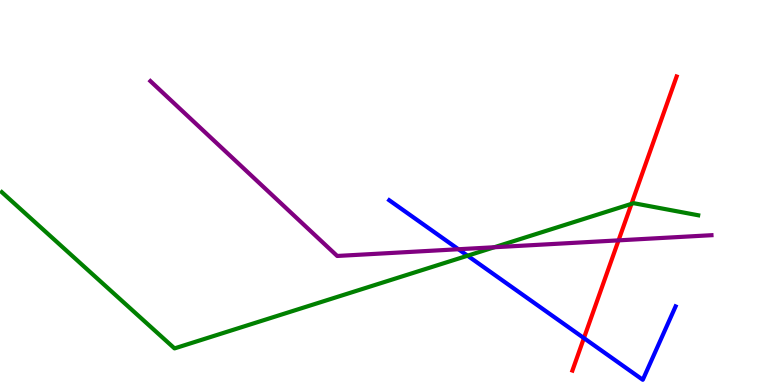[{'lines': ['blue', 'red'], 'intersections': [{'x': 7.53, 'y': 1.22}]}, {'lines': ['green', 'red'], 'intersections': [{'x': 8.15, 'y': 4.7}]}, {'lines': ['purple', 'red'], 'intersections': [{'x': 7.98, 'y': 3.76}]}, {'lines': ['blue', 'green'], 'intersections': [{'x': 6.03, 'y': 3.36}]}, {'lines': ['blue', 'purple'], 'intersections': [{'x': 5.92, 'y': 3.53}]}, {'lines': ['green', 'purple'], 'intersections': [{'x': 6.38, 'y': 3.58}]}]